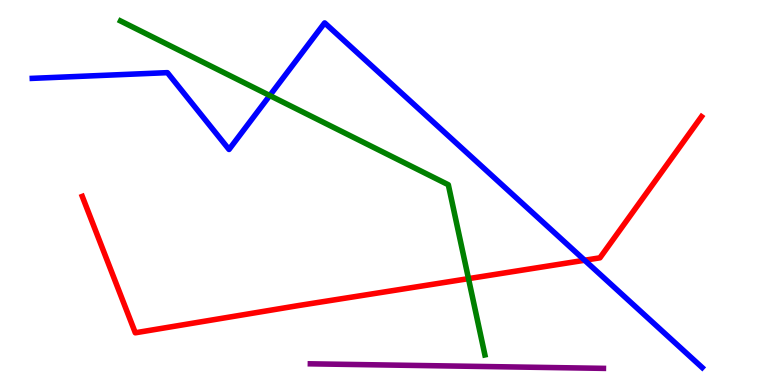[{'lines': ['blue', 'red'], 'intersections': [{'x': 7.54, 'y': 3.24}]}, {'lines': ['green', 'red'], 'intersections': [{'x': 6.05, 'y': 2.76}]}, {'lines': ['purple', 'red'], 'intersections': []}, {'lines': ['blue', 'green'], 'intersections': [{'x': 3.48, 'y': 7.52}]}, {'lines': ['blue', 'purple'], 'intersections': []}, {'lines': ['green', 'purple'], 'intersections': []}]